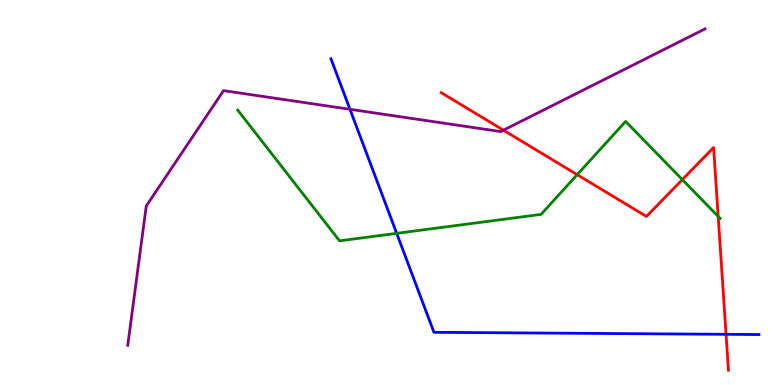[{'lines': ['blue', 'red'], 'intersections': [{'x': 9.37, 'y': 1.32}]}, {'lines': ['green', 'red'], 'intersections': [{'x': 7.45, 'y': 5.46}, {'x': 8.8, 'y': 5.33}, {'x': 9.27, 'y': 4.38}]}, {'lines': ['purple', 'red'], 'intersections': [{'x': 6.5, 'y': 6.62}]}, {'lines': ['blue', 'green'], 'intersections': [{'x': 5.12, 'y': 3.94}]}, {'lines': ['blue', 'purple'], 'intersections': [{'x': 4.52, 'y': 7.16}]}, {'lines': ['green', 'purple'], 'intersections': []}]